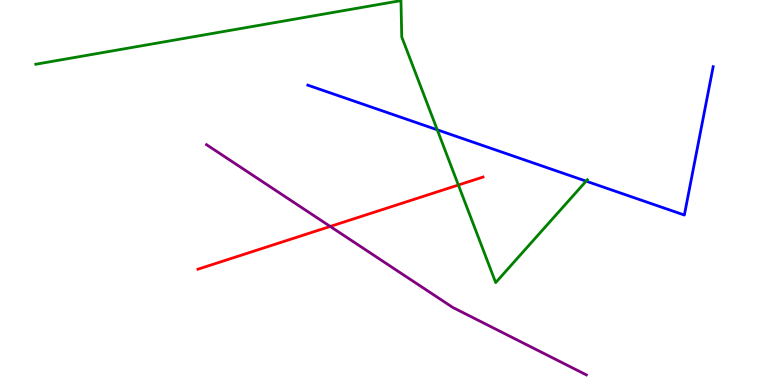[{'lines': ['blue', 'red'], 'intersections': []}, {'lines': ['green', 'red'], 'intersections': [{'x': 5.91, 'y': 5.19}]}, {'lines': ['purple', 'red'], 'intersections': [{'x': 4.26, 'y': 4.12}]}, {'lines': ['blue', 'green'], 'intersections': [{'x': 5.64, 'y': 6.63}, {'x': 7.56, 'y': 5.29}]}, {'lines': ['blue', 'purple'], 'intersections': []}, {'lines': ['green', 'purple'], 'intersections': []}]